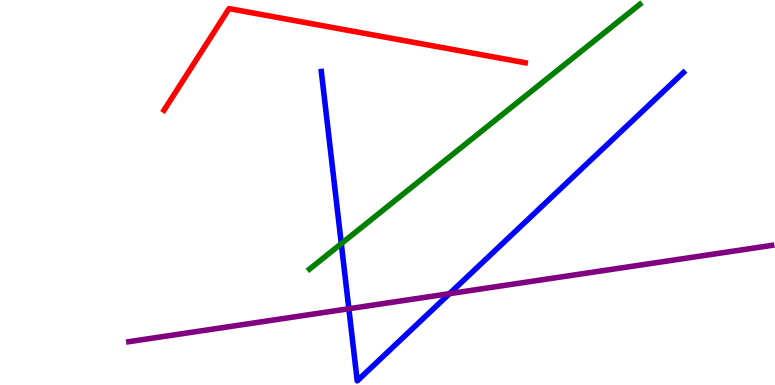[{'lines': ['blue', 'red'], 'intersections': []}, {'lines': ['green', 'red'], 'intersections': []}, {'lines': ['purple', 'red'], 'intersections': []}, {'lines': ['blue', 'green'], 'intersections': [{'x': 4.4, 'y': 3.67}]}, {'lines': ['blue', 'purple'], 'intersections': [{'x': 4.5, 'y': 1.98}, {'x': 5.8, 'y': 2.37}]}, {'lines': ['green', 'purple'], 'intersections': []}]